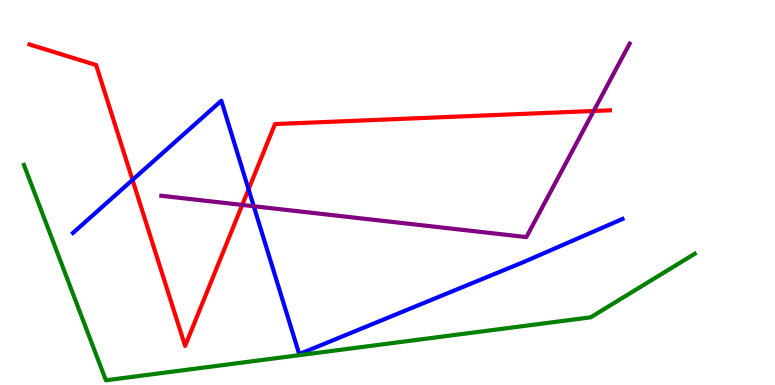[{'lines': ['blue', 'red'], 'intersections': [{'x': 1.71, 'y': 5.33}, {'x': 3.21, 'y': 5.08}]}, {'lines': ['green', 'red'], 'intersections': []}, {'lines': ['purple', 'red'], 'intersections': [{'x': 3.13, 'y': 4.68}, {'x': 7.66, 'y': 7.12}]}, {'lines': ['blue', 'green'], 'intersections': []}, {'lines': ['blue', 'purple'], 'intersections': [{'x': 3.27, 'y': 4.64}]}, {'lines': ['green', 'purple'], 'intersections': []}]